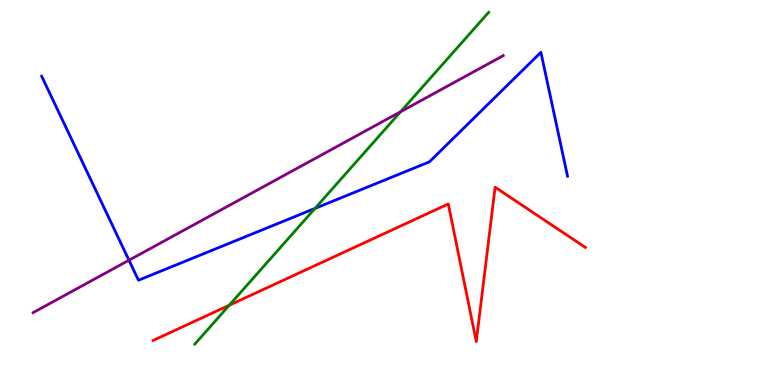[{'lines': ['blue', 'red'], 'intersections': []}, {'lines': ['green', 'red'], 'intersections': [{'x': 2.96, 'y': 2.07}]}, {'lines': ['purple', 'red'], 'intersections': []}, {'lines': ['blue', 'green'], 'intersections': [{'x': 4.06, 'y': 4.59}]}, {'lines': ['blue', 'purple'], 'intersections': [{'x': 1.66, 'y': 3.24}]}, {'lines': ['green', 'purple'], 'intersections': [{'x': 5.17, 'y': 7.1}]}]